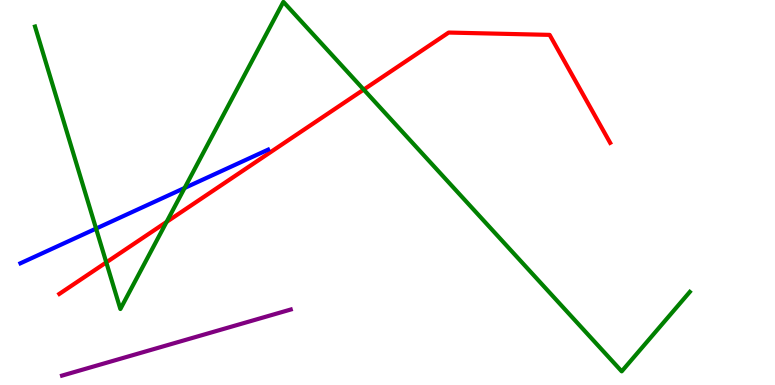[{'lines': ['blue', 'red'], 'intersections': []}, {'lines': ['green', 'red'], 'intersections': [{'x': 1.37, 'y': 3.18}, {'x': 2.15, 'y': 4.24}, {'x': 4.69, 'y': 7.67}]}, {'lines': ['purple', 'red'], 'intersections': []}, {'lines': ['blue', 'green'], 'intersections': [{'x': 1.24, 'y': 4.06}, {'x': 2.38, 'y': 5.12}]}, {'lines': ['blue', 'purple'], 'intersections': []}, {'lines': ['green', 'purple'], 'intersections': []}]